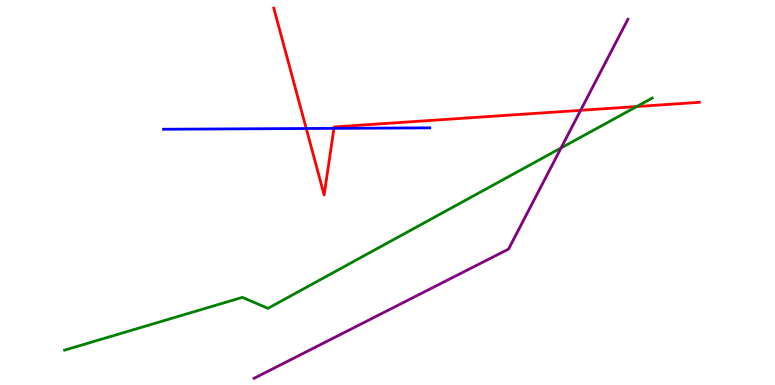[{'lines': ['blue', 'red'], 'intersections': [{'x': 3.95, 'y': 6.66}, {'x': 4.31, 'y': 6.67}]}, {'lines': ['green', 'red'], 'intersections': [{'x': 8.22, 'y': 7.23}]}, {'lines': ['purple', 'red'], 'intersections': [{'x': 7.49, 'y': 7.13}]}, {'lines': ['blue', 'green'], 'intersections': []}, {'lines': ['blue', 'purple'], 'intersections': []}, {'lines': ['green', 'purple'], 'intersections': [{'x': 7.24, 'y': 6.16}]}]